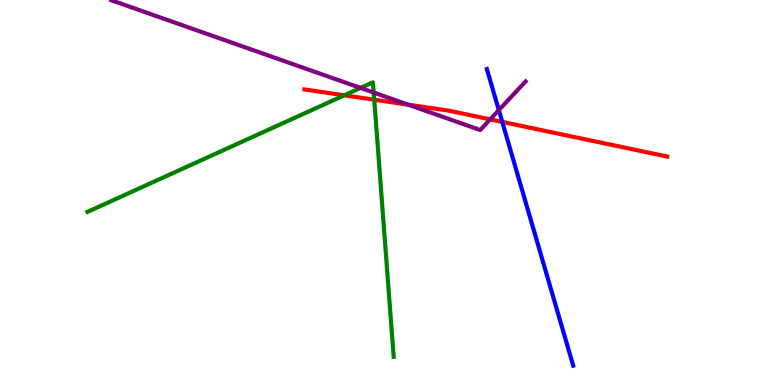[{'lines': ['blue', 'red'], 'intersections': [{'x': 6.48, 'y': 6.83}]}, {'lines': ['green', 'red'], 'intersections': [{'x': 4.44, 'y': 7.52}, {'x': 4.83, 'y': 7.41}]}, {'lines': ['purple', 'red'], 'intersections': [{'x': 5.27, 'y': 7.28}, {'x': 6.32, 'y': 6.9}]}, {'lines': ['blue', 'green'], 'intersections': []}, {'lines': ['blue', 'purple'], 'intersections': [{'x': 6.44, 'y': 7.14}]}, {'lines': ['green', 'purple'], 'intersections': [{'x': 4.65, 'y': 7.72}, {'x': 4.82, 'y': 7.6}]}]